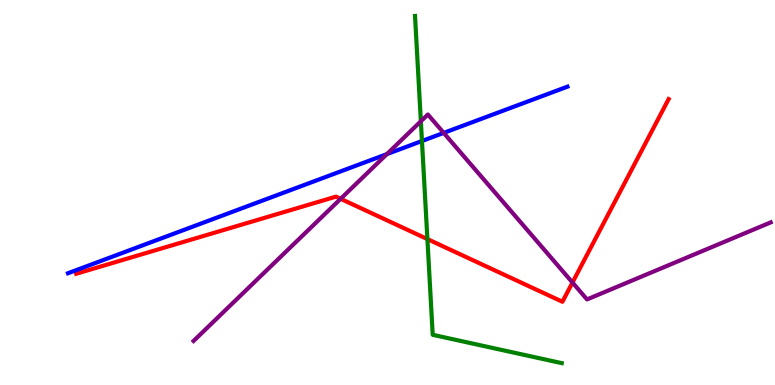[{'lines': ['blue', 'red'], 'intersections': []}, {'lines': ['green', 'red'], 'intersections': [{'x': 5.51, 'y': 3.79}]}, {'lines': ['purple', 'red'], 'intersections': [{'x': 4.4, 'y': 4.84}, {'x': 7.39, 'y': 2.66}]}, {'lines': ['blue', 'green'], 'intersections': [{'x': 5.44, 'y': 6.34}]}, {'lines': ['blue', 'purple'], 'intersections': [{'x': 4.99, 'y': 6.0}, {'x': 5.73, 'y': 6.55}]}, {'lines': ['green', 'purple'], 'intersections': [{'x': 5.43, 'y': 6.85}]}]